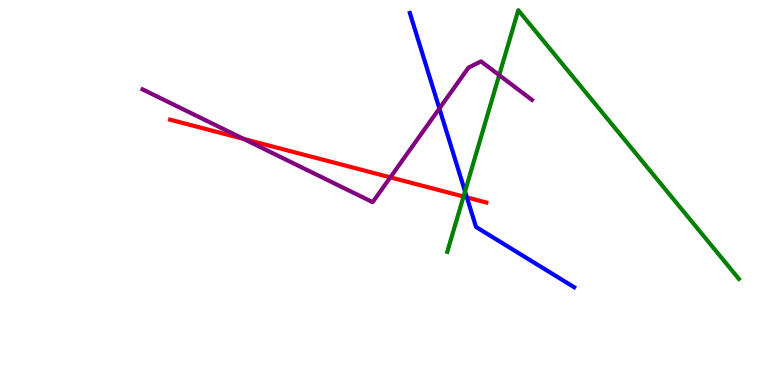[{'lines': ['blue', 'red'], 'intersections': [{'x': 6.02, 'y': 4.87}]}, {'lines': ['green', 'red'], 'intersections': [{'x': 5.98, 'y': 4.9}]}, {'lines': ['purple', 'red'], 'intersections': [{'x': 3.14, 'y': 6.39}, {'x': 5.04, 'y': 5.39}]}, {'lines': ['blue', 'green'], 'intersections': [{'x': 6.0, 'y': 5.03}]}, {'lines': ['blue', 'purple'], 'intersections': [{'x': 5.67, 'y': 7.18}]}, {'lines': ['green', 'purple'], 'intersections': [{'x': 6.44, 'y': 8.05}]}]